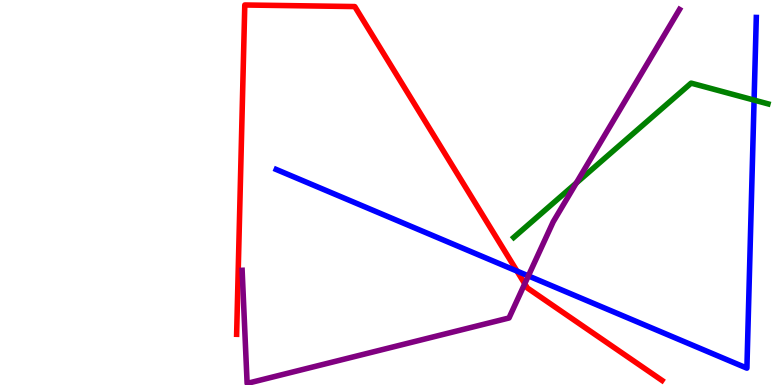[{'lines': ['blue', 'red'], 'intersections': [{'x': 6.67, 'y': 2.96}]}, {'lines': ['green', 'red'], 'intersections': []}, {'lines': ['purple', 'red'], 'intersections': [{'x': 6.77, 'y': 2.63}]}, {'lines': ['blue', 'green'], 'intersections': [{'x': 9.73, 'y': 7.4}]}, {'lines': ['blue', 'purple'], 'intersections': [{'x': 6.82, 'y': 2.83}]}, {'lines': ['green', 'purple'], 'intersections': [{'x': 7.44, 'y': 5.25}]}]